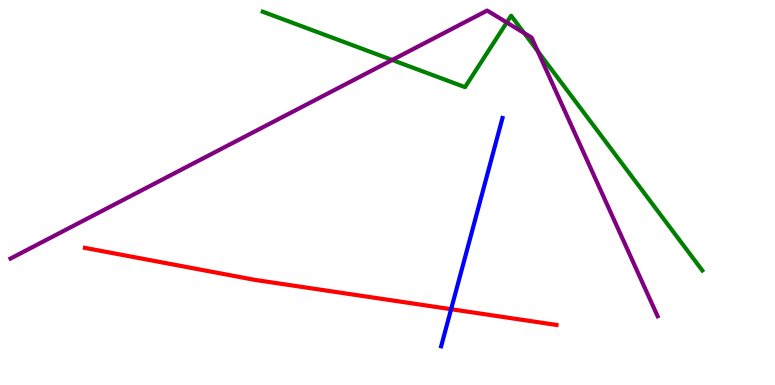[{'lines': ['blue', 'red'], 'intersections': [{'x': 5.82, 'y': 1.97}]}, {'lines': ['green', 'red'], 'intersections': []}, {'lines': ['purple', 'red'], 'intersections': []}, {'lines': ['blue', 'green'], 'intersections': []}, {'lines': ['blue', 'purple'], 'intersections': []}, {'lines': ['green', 'purple'], 'intersections': [{'x': 5.06, 'y': 8.44}, {'x': 6.54, 'y': 9.42}, {'x': 6.76, 'y': 9.14}, {'x': 6.94, 'y': 8.67}]}]